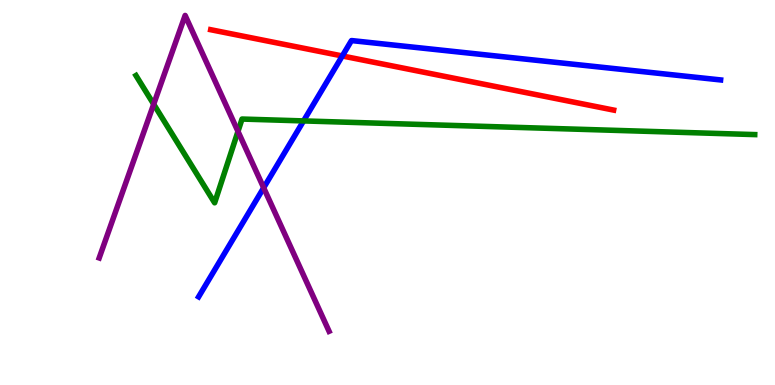[{'lines': ['blue', 'red'], 'intersections': [{'x': 4.42, 'y': 8.55}]}, {'lines': ['green', 'red'], 'intersections': []}, {'lines': ['purple', 'red'], 'intersections': []}, {'lines': ['blue', 'green'], 'intersections': [{'x': 3.92, 'y': 6.86}]}, {'lines': ['blue', 'purple'], 'intersections': [{'x': 3.4, 'y': 5.12}]}, {'lines': ['green', 'purple'], 'intersections': [{'x': 1.98, 'y': 7.29}, {'x': 3.07, 'y': 6.59}]}]